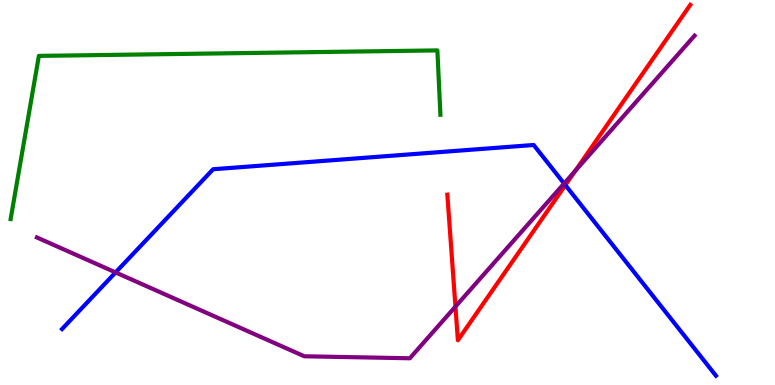[{'lines': ['blue', 'red'], 'intersections': [{'x': 7.3, 'y': 5.19}]}, {'lines': ['green', 'red'], 'intersections': []}, {'lines': ['purple', 'red'], 'intersections': [{'x': 5.88, 'y': 2.04}, {'x': 7.42, 'y': 5.57}]}, {'lines': ['blue', 'green'], 'intersections': []}, {'lines': ['blue', 'purple'], 'intersections': [{'x': 1.49, 'y': 2.92}, {'x': 7.28, 'y': 5.23}]}, {'lines': ['green', 'purple'], 'intersections': []}]